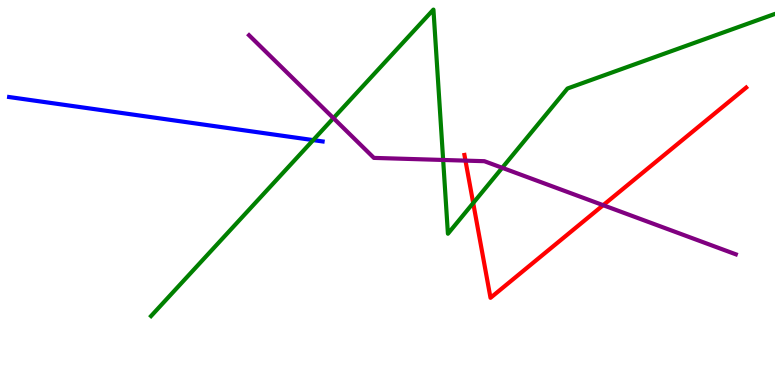[{'lines': ['blue', 'red'], 'intersections': []}, {'lines': ['green', 'red'], 'intersections': [{'x': 6.11, 'y': 4.73}]}, {'lines': ['purple', 'red'], 'intersections': [{'x': 6.01, 'y': 5.83}, {'x': 7.78, 'y': 4.67}]}, {'lines': ['blue', 'green'], 'intersections': [{'x': 4.04, 'y': 6.36}]}, {'lines': ['blue', 'purple'], 'intersections': []}, {'lines': ['green', 'purple'], 'intersections': [{'x': 4.3, 'y': 6.93}, {'x': 5.72, 'y': 5.85}, {'x': 6.48, 'y': 5.64}]}]